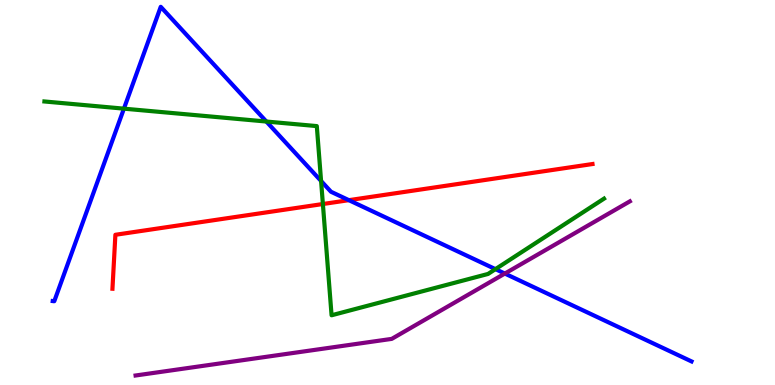[{'lines': ['blue', 'red'], 'intersections': [{'x': 4.5, 'y': 4.8}]}, {'lines': ['green', 'red'], 'intersections': [{'x': 4.17, 'y': 4.7}]}, {'lines': ['purple', 'red'], 'intersections': []}, {'lines': ['blue', 'green'], 'intersections': [{'x': 1.6, 'y': 7.18}, {'x': 3.44, 'y': 6.84}, {'x': 4.14, 'y': 5.3}, {'x': 6.39, 'y': 3.01}]}, {'lines': ['blue', 'purple'], 'intersections': [{'x': 6.51, 'y': 2.89}]}, {'lines': ['green', 'purple'], 'intersections': []}]